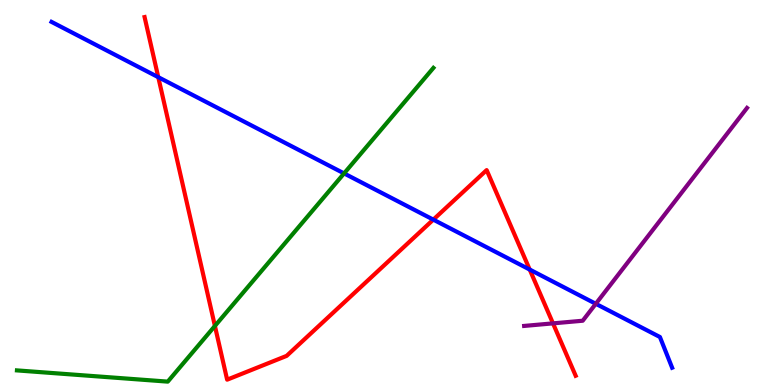[{'lines': ['blue', 'red'], 'intersections': [{'x': 2.04, 'y': 8.0}, {'x': 5.59, 'y': 4.3}, {'x': 6.83, 'y': 3.0}]}, {'lines': ['green', 'red'], 'intersections': [{'x': 2.77, 'y': 1.53}]}, {'lines': ['purple', 'red'], 'intersections': [{'x': 7.14, 'y': 1.6}]}, {'lines': ['blue', 'green'], 'intersections': [{'x': 4.44, 'y': 5.5}]}, {'lines': ['blue', 'purple'], 'intersections': [{'x': 7.69, 'y': 2.11}]}, {'lines': ['green', 'purple'], 'intersections': []}]